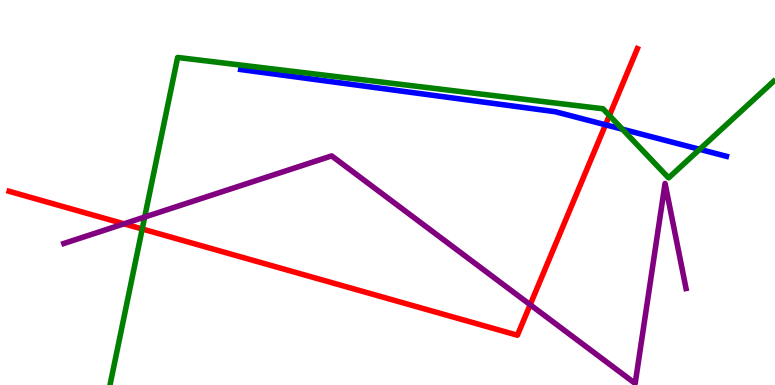[{'lines': ['blue', 'red'], 'intersections': [{'x': 7.81, 'y': 6.76}]}, {'lines': ['green', 'red'], 'intersections': [{'x': 1.84, 'y': 4.05}, {'x': 7.86, 'y': 7.0}]}, {'lines': ['purple', 'red'], 'intersections': [{'x': 1.6, 'y': 4.19}, {'x': 6.84, 'y': 2.09}]}, {'lines': ['blue', 'green'], 'intersections': [{'x': 8.03, 'y': 6.64}, {'x': 9.03, 'y': 6.12}]}, {'lines': ['blue', 'purple'], 'intersections': []}, {'lines': ['green', 'purple'], 'intersections': [{'x': 1.87, 'y': 4.36}]}]